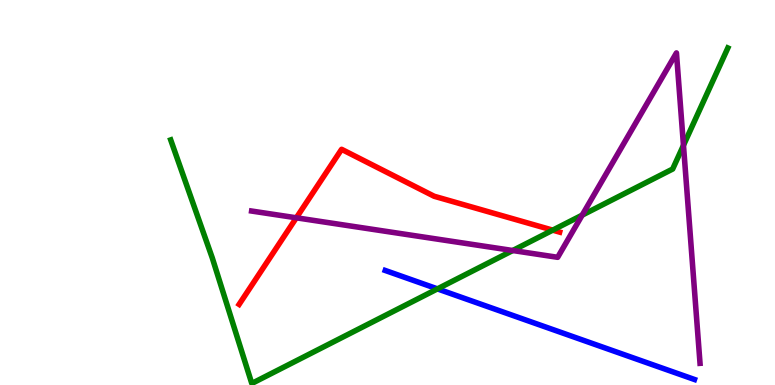[{'lines': ['blue', 'red'], 'intersections': []}, {'lines': ['green', 'red'], 'intersections': [{'x': 7.13, 'y': 4.02}]}, {'lines': ['purple', 'red'], 'intersections': [{'x': 3.82, 'y': 4.34}]}, {'lines': ['blue', 'green'], 'intersections': [{'x': 5.64, 'y': 2.5}]}, {'lines': ['blue', 'purple'], 'intersections': []}, {'lines': ['green', 'purple'], 'intersections': [{'x': 6.62, 'y': 3.49}, {'x': 7.51, 'y': 4.41}, {'x': 8.82, 'y': 6.22}]}]